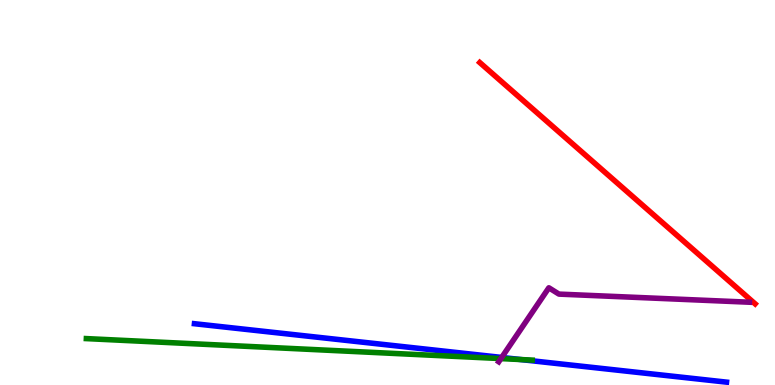[{'lines': ['blue', 'red'], 'intersections': []}, {'lines': ['green', 'red'], 'intersections': []}, {'lines': ['purple', 'red'], 'intersections': []}, {'lines': ['blue', 'green'], 'intersections': [{'x': 6.72, 'y': 0.661}]}, {'lines': ['blue', 'purple'], 'intersections': [{'x': 6.47, 'y': 0.716}]}, {'lines': ['green', 'purple'], 'intersections': [{'x': 6.46, 'y': 0.686}]}]